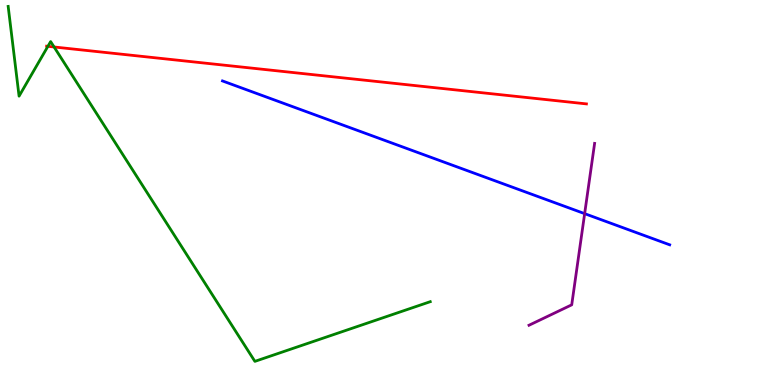[{'lines': ['blue', 'red'], 'intersections': []}, {'lines': ['green', 'red'], 'intersections': [{'x': 0.618, 'y': 8.8}, {'x': 0.698, 'y': 8.78}]}, {'lines': ['purple', 'red'], 'intersections': []}, {'lines': ['blue', 'green'], 'intersections': []}, {'lines': ['blue', 'purple'], 'intersections': [{'x': 7.54, 'y': 4.45}]}, {'lines': ['green', 'purple'], 'intersections': []}]